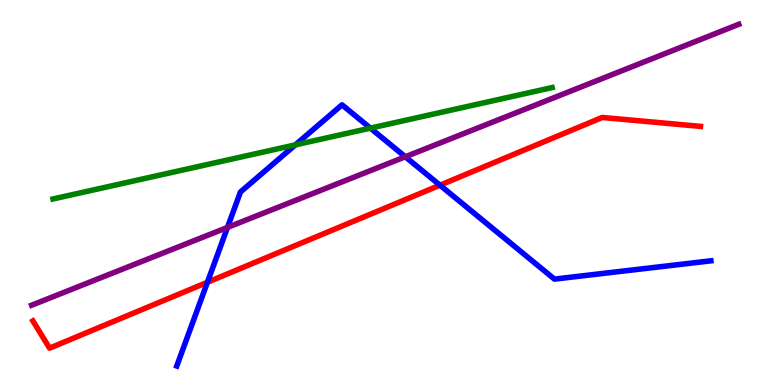[{'lines': ['blue', 'red'], 'intersections': [{'x': 2.68, 'y': 2.67}, {'x': 5.68, 'y': 5.19}]}, {'lines': ['green', 'red'], 'intersections': []}, {'lines': ['purple', 'red'], 'intersections': []}, {'lines': ['blue', 'green'], 'intersections': [{'x': 3.81, 'y': 6.24}, {'x': 4.78, 'y': 6.67}]}, {'lines': ['blue', 'purple'], 'intersections': [{'x': 2.94, 'y': 4.09}, {'x': 5.23, 'y': 5.93}]}, {'lines': ['green', 'purple'], 'intersections': []}]